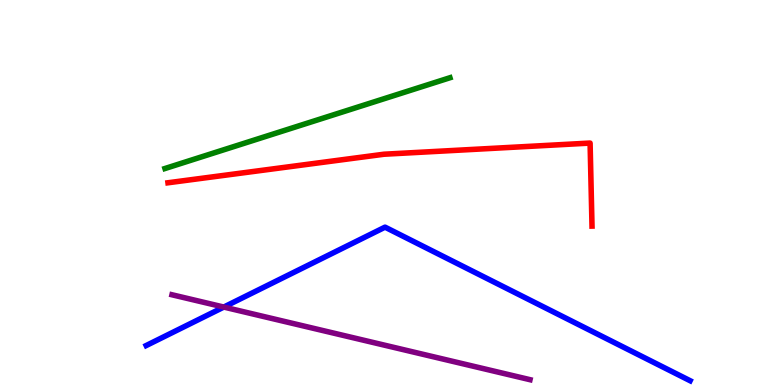[{'lines': ['blue', 'red'], 'intersections': []}, {'lines': ['green', 'red'], 'intersections': []}, {'lines': ['purple', 'red'], 'intersections': []}, {'lines': ['blue', 'green'], 'intersections': []}, {'lines': ['blue', 'purple'], 'intersections': [{'x': 2.89, 'y': 2.02}]}, {'lines': ['green', 'purple'], 'intersections': []}]